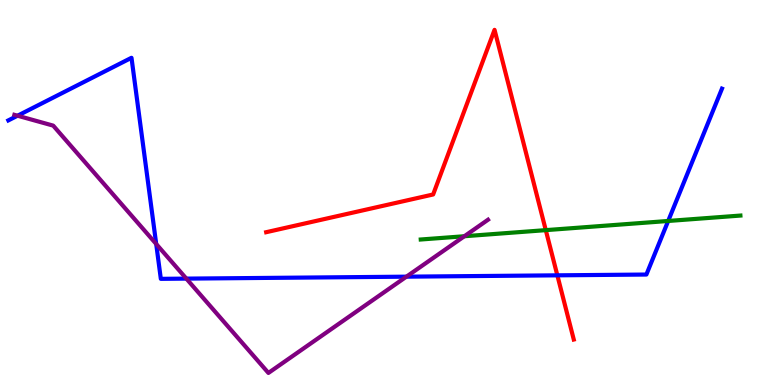[{'lines': ['blue', 'red'], 'intersections': [{'x': 7.19, 'y': 2.85}]}, {'lines': ['green', 'red'], 'intersections': [{'x': 7.04, 'y': 4.02}]}, {'lines': ['purple', 'red'], 'intersections': []}, {'lines': ['blue', 'green'], 'intersections': [{'x': 8.62, 'y': 4.26}]}, {'lines': ['blue', 'purple'], 'intersections': [{'x': 0.226, 'y': 6.99}, {'x': 2.02, 'y': 3.66}, {'x': 2.4, 'y': 2.76}, {'x': 5.24, 'y': 2.81}]}, {'lines': ['green', 'purple'], 'intersections': [{'x': 5.99, 'y': 3.86}]}]